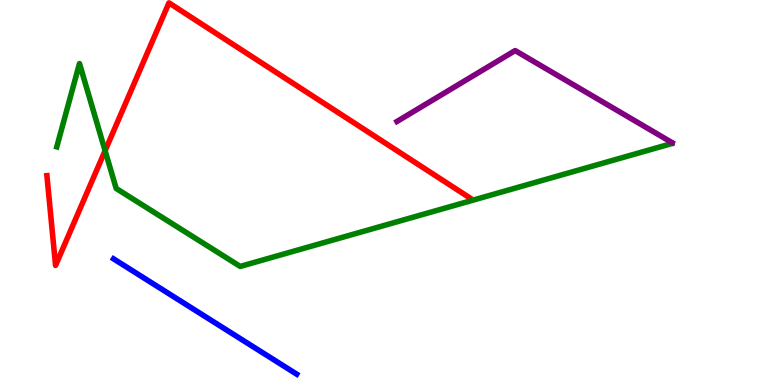[{'lines': ['blue', 'red'], 'intersections': []}, {'lines': ['green', 'red'], 'intersections': [{'x': 1.36, 'y': 6.08}]}, {'lines': ['purple', 'red'], 'intersections': []}, {'lines': ['blue', 'green'], 'intersections': []}, {'lines': ['blue', 'purple'], 'intersections': []}, {'lines': ['green', 'purple'], 'intersections': []}]